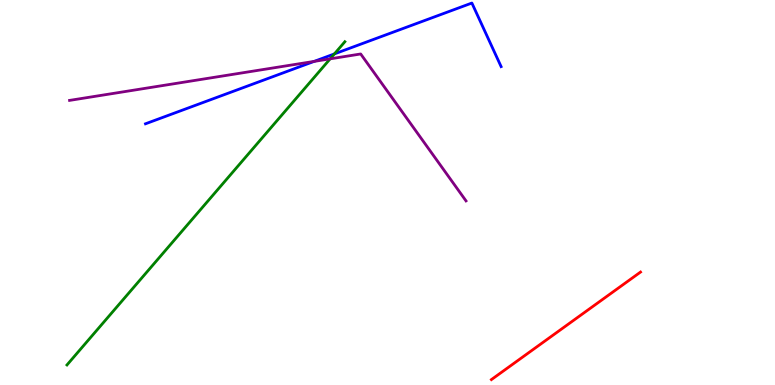[{'lines': ['blue', 'red'], 'intersections': []}, {'lines': ['green', 'red'], 'intersections': []}, {'lines': ['purple', 'red'], 'intersections': []}, {'lines': ['blue', 'green'], 'intersections': [{'x': 4.31, 'y': 8.6}]}, {'lines': ['blue', 'purple'], 'intersections': [{'x': 4.05, 'y': 8.41}]}, {'lines': ['green', 'purple'], 'intersections': [{'x': 4.26, 'y': 8.47}]}]